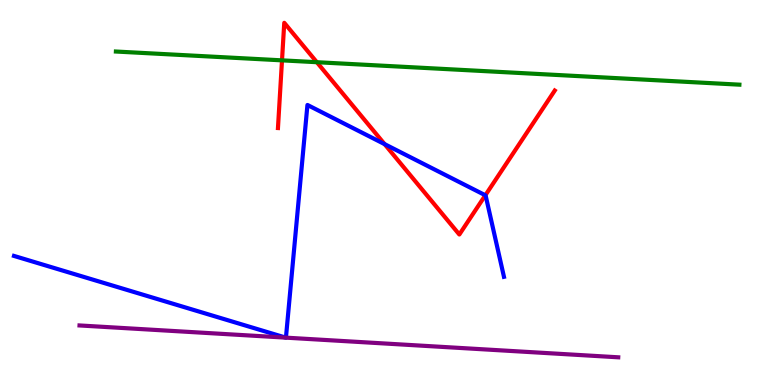[{'lines': ['blue', 'red'], 'intersections': [{'x': 4.96, 'y': 6.26}, {'x': 6.26, 'y': 4.93}]}, {'lines': ['green', 'red'], 'intersections': [{'x': 3.64, 'y': 8.43}, {'x': 4.09, 'y': 8.38}]}, {'lines': ['purple', 'red'], 'intersections': []}, {'lines': ['blue', 'green'], 'intersections': []}, {'lines': ['blue', 'purple'], 'intersections': [{'x': 3.69, 'y': 1.23}, {'x': 3.69, 'y': 1.23}]}, {'lines': ['green', 'purple'], 'intersections': []}]